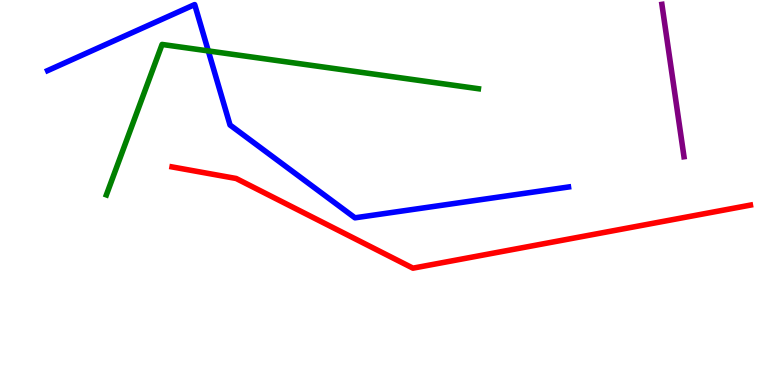[{'lines': ['blue', 'red'], 'intersections': []}, {'lines': ['green', 'red'], 'intersections': []}, {'lines': ['purple', 'red'], 'intersections': []}, {'lines': ['blue', 'green'], 'intersections': [{'x': 2.69, 'y': 8.68}]}, {'lines': ['blue', 'purple'], 'intersections': []}, {'lines': ['green', 'purple'], 'intersections': []}]